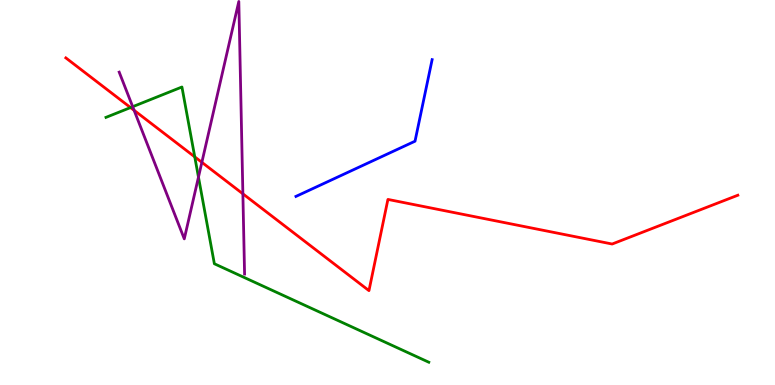[{'lines': ['blue', 'red'], 'intersections': []}, {'lines': ['green', 'red'], 'intersections': [{'x': 1.68, 'y': 7.21}, {'x': 2.51, 'y': 5.93}]}, {'lines': ['purple', 'red'], 'intersections': [{'x': 1.73, 'y': 7.14}, {'x': 2.6, 'y': 5.78}, {'x': 3.13, 'y': 4.97}]}, {'lines': ['blue', 'green'], 'intersections': []}, {'lines': ['blue', 'purple'], 'intersections': []}, {'lines': ['green', 'purple'], 'intersections': [{'x': 1.71, 'y': 7.23}, {'x': 2.56, 'y': 5.4}]}]